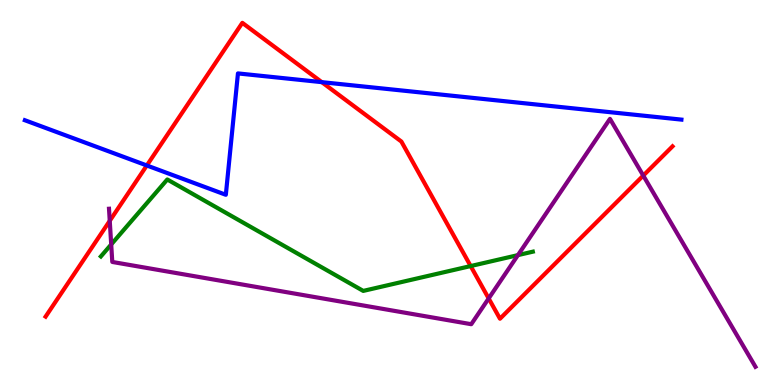[{'lines': ['blue', 'red'], 'intersections': [{'x': 1.89, 'y': 5.7}, {'x': 4.15, 'y': 7.87}]}, {'lines': ['green', 'red'], 'intersections': [{'x': 6.07, 'y': 3.09}]}, {'lines': ['purple', 'red'], 'intersections': [{'x': 1.42, 'y': 4.26}, {'x': 6.31, 'y': 2.25}, {'x': 8.3, 'y': 5.44}]}, {'lines': ['blue', 'green'], 'intersections': []}, {'lines': ['blue', 'purple'], 'intersections': []}, {'lines': ['green', 'purple'], 'intersections': [{'x': 1.43, 'y': 3.65}, {'x': 6.68, 'y': 3.37}]}]